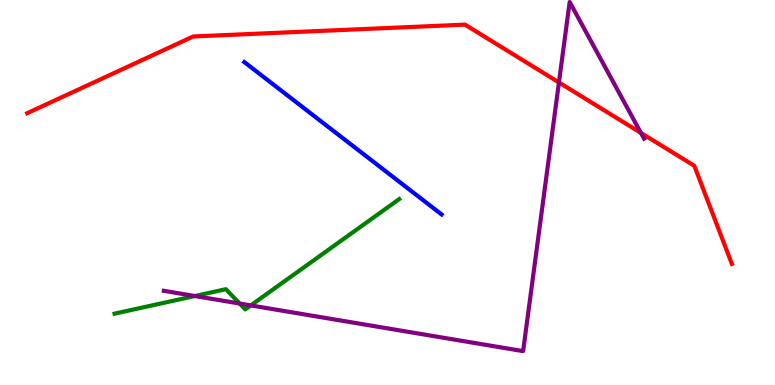[{'lines': ['blue', 'red'], 'intersections': []}, {'lines': ['green', 'red'], 'intersections': []}, {'lines': ['purple', 'red'], 'intersections': [{'x': 7.21, 'y': 7.86}, {'x': 8.27, 'y': 6.55}]}, {'lines': ['blue', 'green'], 'intersections': []}, {'lines': ['blue', 'purple'], 'intersections': []}, {'lines': ['green', 'purple'], 'intersections': [{'x': 2.51, 'y': 2.31}, {'x': 3.09, 'y': 2.12}, {'x': 3.24, 'y': 2.07}]}]